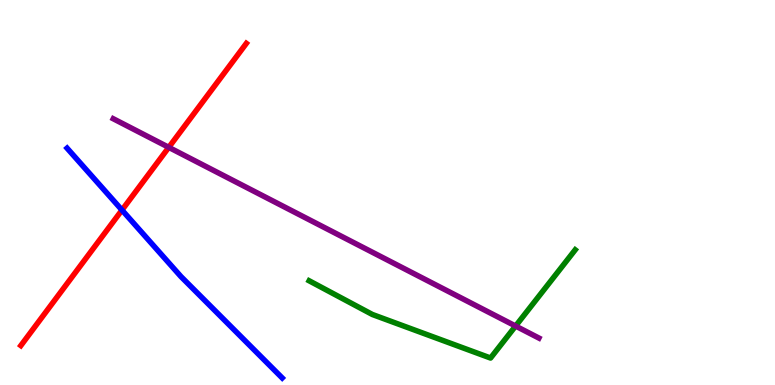[{'lines': ['blue', 'red'], 'intersections': [{'x': 1.57, 'y': 4.54}]}, {'lines': ['green', 'red'], 'intersections': []}, {'lines': ['purple', 'red'], 'intersections': [{'x': 2.18, 'y': 6.17}]}, {'lines': ['blue', 'green'], 'intersections': []}, {'lines': ['blue', 'purple'], 'intersections': []}, {'lines': ['green', 'purple'], 'intersections': [{'x': 6.65, 'y': 1.53}]}]